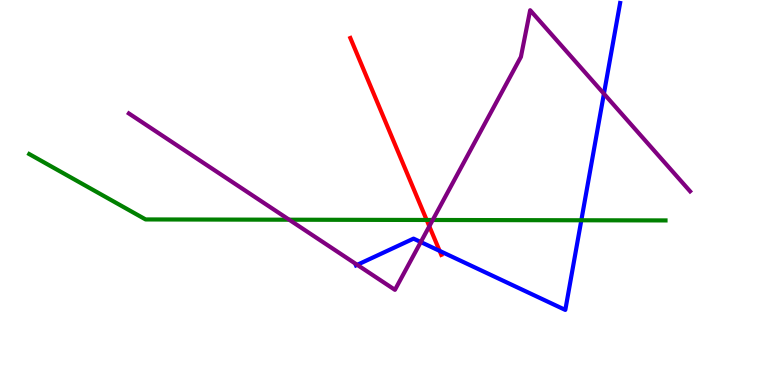[{'lines': ['blue', 'red'], 'intersections': [{'x': 5.67, 'y': 3.48}]}, {'lines': ['green', 'red'], 'intersections': [{'x': 5.51, 'y': 4.29}]}, {'lines': ['purple', 'red'], 'intersections': [{'x': 5.54, 'y': 4.12}]}, {'lines': ['blue', 'green'], 'intersections': [{'x': 7.5, 'y': 4.28}]}, {'lines': ['blue', 'purple'], 'intersections': [{'x': 4.61, 'y': 3.12}, {'x': 5.43, 'y': 3.71}, {'x': 7.79, 'y': 7.57}]}, {'lines': ['green', 'purple'], 'intersections': [{'x': 3.73, 'y': 4.29}, {'x': 5.58, 'y': 4.29}]}]